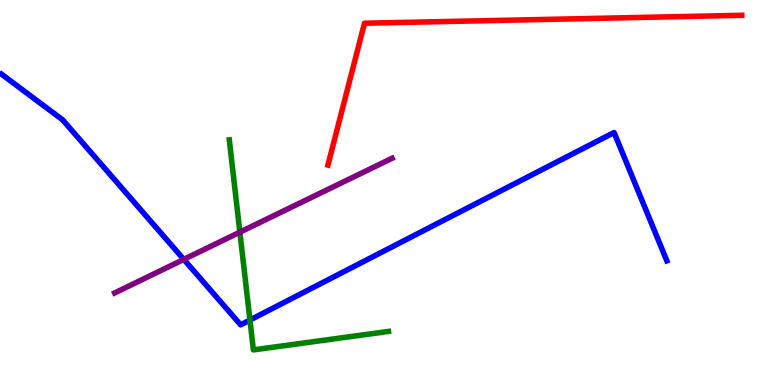[{'lines': ['blue', 'red'], 'intersections': []}, {'lines': ['green', 'red'], 'intersections': []}, {'lines': ['purple', 'red'], 'intersections': []}, {'lines': ['blue', 'green'], 'intersections': [{'x': 3.23, 'y': 1.69}]}, {'lines': ['blue', 'purple'], 'intersections': [{'x': 2.37, 'y': 3.26}]}, {'lines': ['green', 'purple'], 'intersections': [{'x': 3.1, 'y': 3.97}]}]